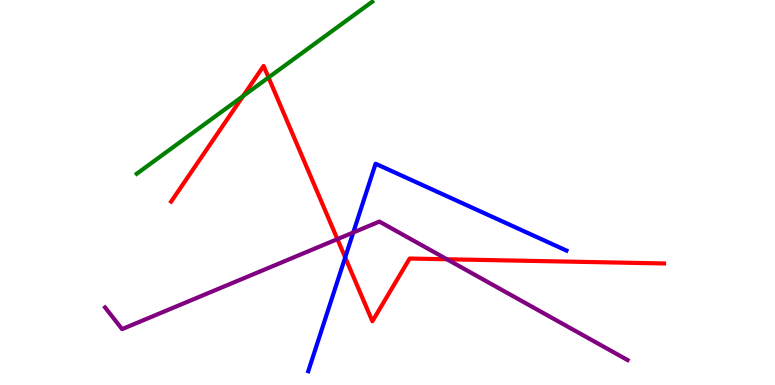[{'lines': ['blue', 'red'], 'intersections': [{'x': 4.45, 'y': 3.31}]}, {'lines': ['green', 'red'], 'intersections': [{'x': 3.14, 'y': 7.5}, {'x': 3.46, 'y': 7.99}]}, {'lines': ['purple', 'red'], 'intersections': [{'x': 4.35, 'y': 3.79}, {'x': 5.77, 'y': 3.27}]}, {'lines': ['blue', 'green'], 'intersections': []}, {'lines': ['blue', 'purple'], 'intersections': [{'x': 4.56, 'y': 3.96}]}, {'lines': ['green', 'purple'], 'intersections': []}]